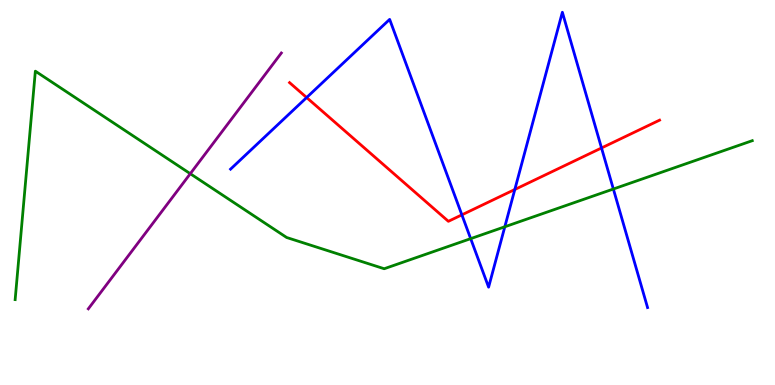[{'lines': ['blue', 'red'], 'intersections': [{'x': 3.96, 'y': 7.47}, {'x': 5.96, 'y': 4.42}, {'x': 6.64, 'y': 5.08}, {'x': 7.76, 'y': 6.16}]}, {'lines': ['green', 'red'], 'intersections': []}, {'lines': ['purple', 'red'], 'intersections': []}, {'lines': ['blue', 'green'], 'intersections': [{'x': 6.07, 'y': 3.8}, {'x': 6.51, 'y': 4.11}, {'x': 7.91, 'y': 5.09}]}, {'lines': ['blue', 'purple'], 'intersections': []}, {'lines': ['green', 'purple'], 'intersections': [{'x': 2.46, 'y': 5.49}]}]